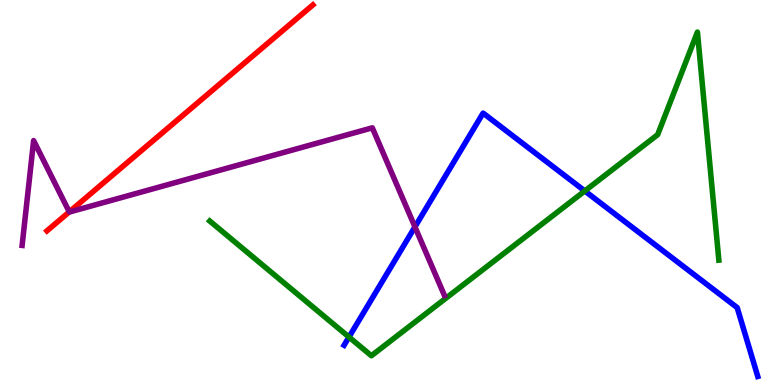[{'lines': ['blue', 'red'], 'intersections': []}, {'lines': ['green', 'red'], 'intersections': []}, {'lines': ['purple', 'red'], 'intersections': [{'x': 0.894, 'y': 4.5}]}, {'lines': ['blue', 'green'], 'intersections': [{'x': 4.5, 'y': 1.25}, {'x': 7.55, 'y': 5.04}]}, {'lines': ['blue', 'purple'], 'intersections': [{'x': 5.35, 'y': 4.11}]}, {'lines': ['green', 'purple'], 'intersections': []}]